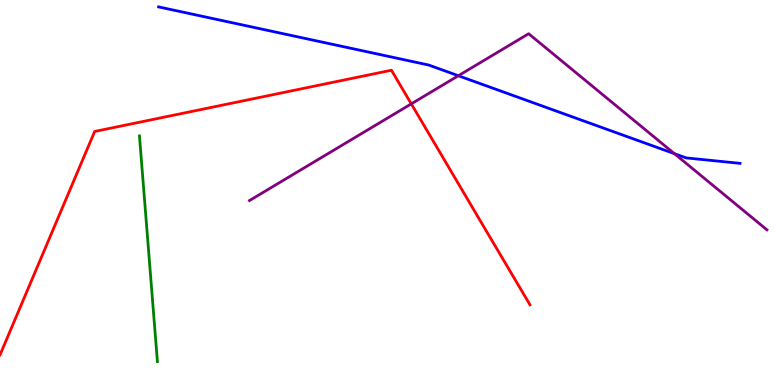[{'lines': ['blue', 'red'], 'intersections': []}, {'lines': ['green', 'red'], 'intersections': []}, {'lines': ['purple', 'red'], 'intersections': [{'x': 5.31, 'y': 7.3}]}, {'lines': ['blue', 'green'], 'intersections': []}, {'lines': ['blue', 'purple'], 'intersections': [{'x': 5.91, 'y': 8.03}, {'x': 8.7, 'y': 6.01}]}, {'lines': ['green', 'purple'], 'intersections': []}]